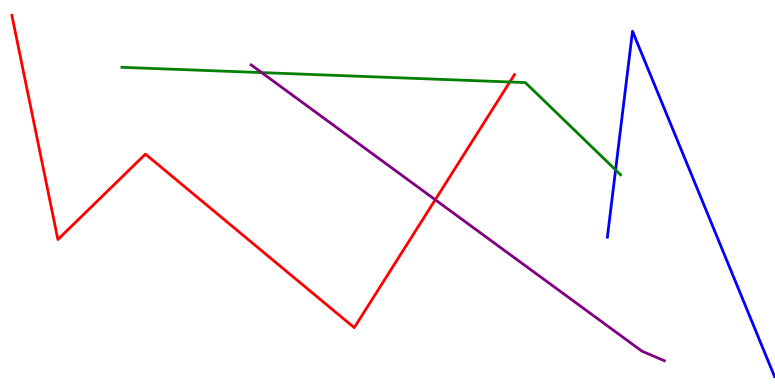[{'lines': ['blue', 'red'], 'intersections': []}, {'lines': ['green', 'red'], 'intersections': [{'x': 6.58, 'y': 7.87}]}, {'lines': ['purple', 'red'], 'intersections': [{'x': 5.62, 'y': 4.81}]}, {'lines': ['blue', 'green'], 'intersections': [{'x': 7.94, 'y': 5.59}]}, {'lines': ['blue', 'purple'], 'intersections': []}, {'lines': ['green', 'purple'], 'intersections': [{'x': 3.38, 'y': 8.11}]}]